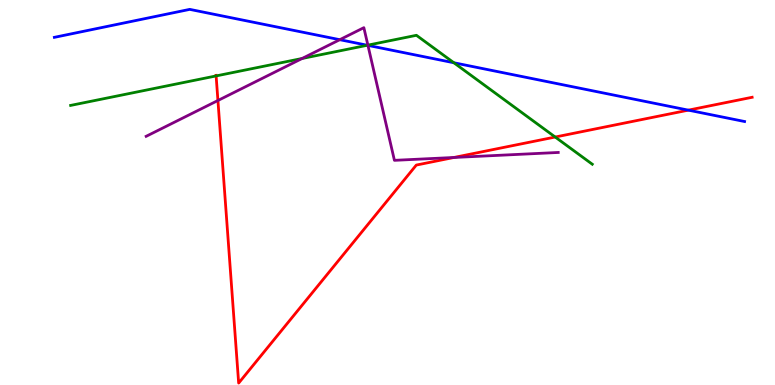[{'lines': ['blue', 'red'], 'intersections': [{'x': 8.88, 'y': 7.14}]}, {'lines': ['green', 'red'], 'intersections': [{'x': 2.79, 'y': 8.03}, {'x': 7.16, 'y': 6.44}]}, {'lines': ['purple', 'red'], 'intersections': [{'x': 2.81, 'y': 7.39}, {'x': 5.86, 'y': 5.91}]}, {'lines': ['blue', 'green'], 'intersections': [{'x': 4.74, 'y': 8.82}, {'x': 5.86, 'y': 8.37}]}, {'lines': ['blue', 'purple'], 'intersections': [{'x': 4.38, 'y': 8.97}, {'x': 4.75, 'y': 8.82}]}, {'lines': ['green', 'purple'], 'intersections': [{'x': 3.9, 'y': 8.48}, {'x': 4.75, 'y': 8.83}]}]